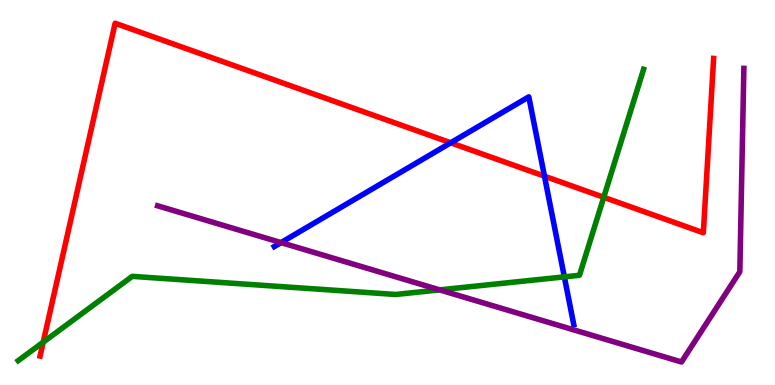[{'lines': ['blue', 'red'], 'intersections': [{'x': 5.82, 'y': 6.29}, {'x': 7.03, 'y': 5.42}]}, {'lines': ['green', 'red'], 'intersections': [{'x': 0.557, 'y': 1.11}, {'x': 7.79, 'y': 4.88}]}, {'lines': ['purple', 'red'], 'intersections': []}, {'lines': ['blue', 'green'], 'intersections': [{'x': 7.28, 'y': 2.81}]}, {'lines': ['blue', 'purple'], 'intersections': [{'x': 3.63, 'y': 3.7}]}, {'lines': ['green', 'purple'], 'intersections': [{'x': 5.67, 'y': 2.47}]}]